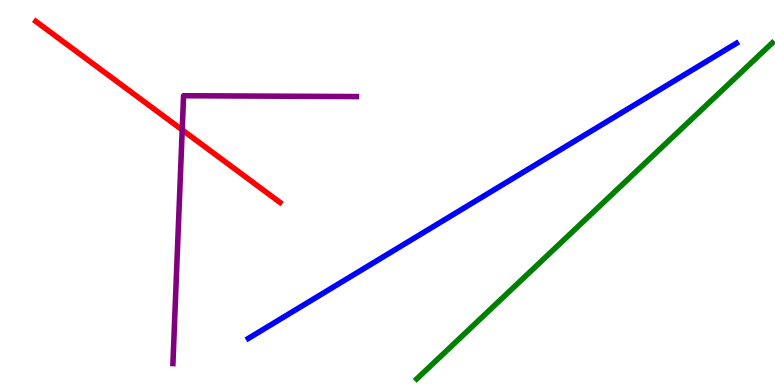[{'lines': ['blue', 'red'], 'intersections': []}, {'lines': ['green', 'red'], 'intersections': []}, {'lines': ['purple', 'red'], 'intersections': [{'x': 2.35, 'y': 6.63}]}, {'lines': ['blue', 'green'], 'intersections': []}, {'lines': ['blue', 'purple'], 'intersections': []}, {'lines': ['green', 'purple'], 'intersections': []}]